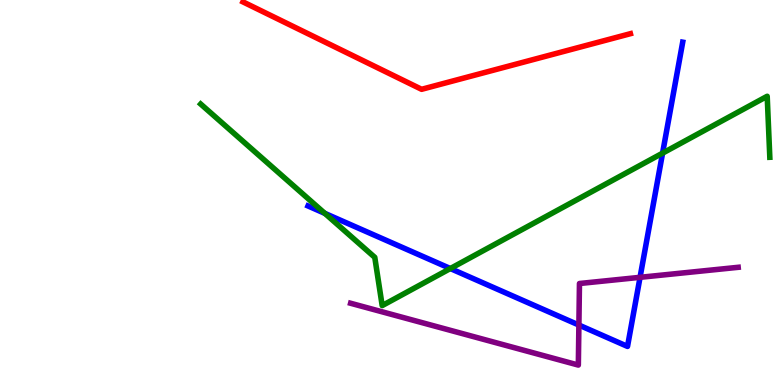[{'lines': ['blue', 'red'], 'intersections': []}, {'lines': ['green', 'red'], 'intersections': []}, {'lines': ['purple', 'red'], 'intersections': []}, {'lines': ['blue', 'green'], 'intersections': [{'x': 4.19, 'y': 4.46}, {'x': 5.81, 'y': 3.03}, {'x': 8.55, 'y': 6.02}]}, {'lines': ['blue', 'purple'], 'intersections': [{'x': 7.47, 'y': 1.56}, {'x': 8.26, 'y': 2.8}]}, {'lines': ['green', 'purple'], 'intersections': []}]